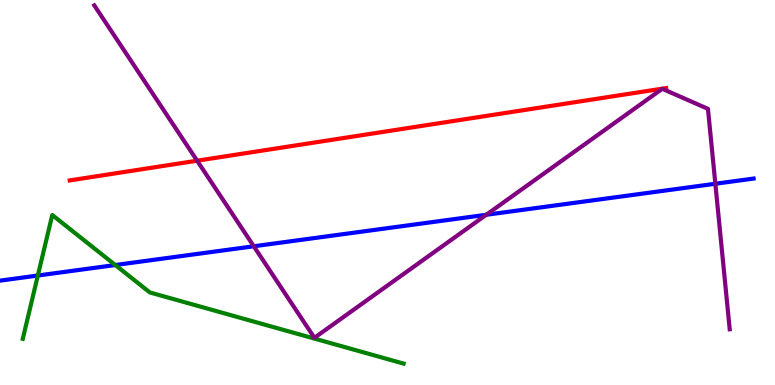[{'lines': ['blue', 'red'], 'intersections': []}, {'lines': ['green', 'red'], 'intersections': []}, {'lines': ['purple', 'red'], 'intersections': [{'x': 2.54, 'y': 5.83}]}, {'lines': ['blue', 'green'], 'intersections': [{'x': 0.488, 'y': 2.84}, {'x': 1.49, 'y': 3.12}]}, {'lines': ['blue', 'purple'], 'intersections': [{'x': 3.27, 'y': 3.6}, {'x': 6.27, 'y': 4.42}, {'x': 9.23, 'y': 5.23}]}, {'lines': ['green', 'purple'], 'intersections': []}]